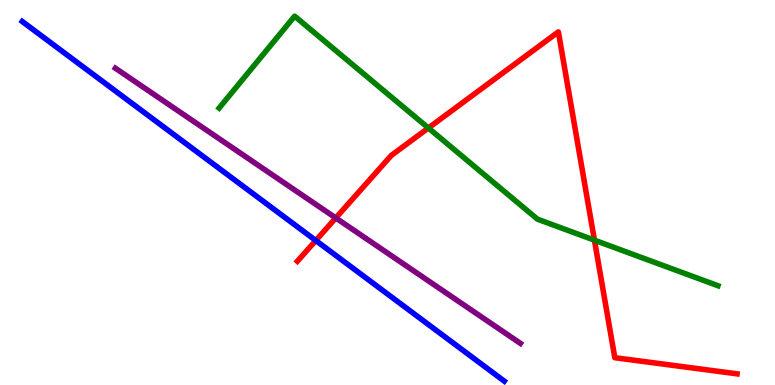[{'lines': ['blue', 'red'], 'intersections': [{'x': 4.07, 'y': 3.75}]}, {'lines': ['green', 'red'], 'intersections': [{'x': 5.53, 'y': 6.68}, {'x': 7.67, 'y': 3.76}]}, {'lines': ['purple', 'red'], 'intersections': [{'x': 4.33, 'y': 4.34}]}, {'lines': ['blue', 'green'], 'intersections': []}, {'lines': ['blue', 'purple'], 'intersections': []}, {'lines': ['green', 'purple'], 'intersections': []}]